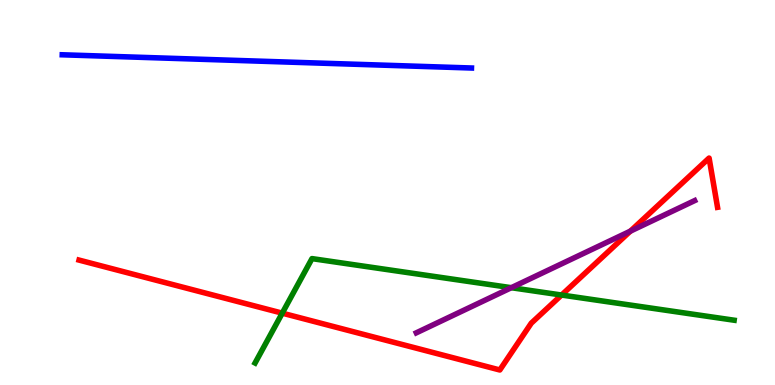[{'lines': ['blue', 'red'], 'intersections': []}, {'lines': ['green', 'red'], 'intersections': [{'x': 3.64, 'y': 1.87}, {'x': 7.25, 'y': 2.34}]}, {'lines': ['purple', 'red'], 'intersections': [{'x': 8.13, 'y': 4.0}]}, {'lines': ['blue', 'green'], 'intersections': []}, {'lines': ['blue', 'purple'], 'intersections': []}, {'lines': ['green', 'purple'], 'intersections': [{'x': 6.6, 'y': 2.53}]}]